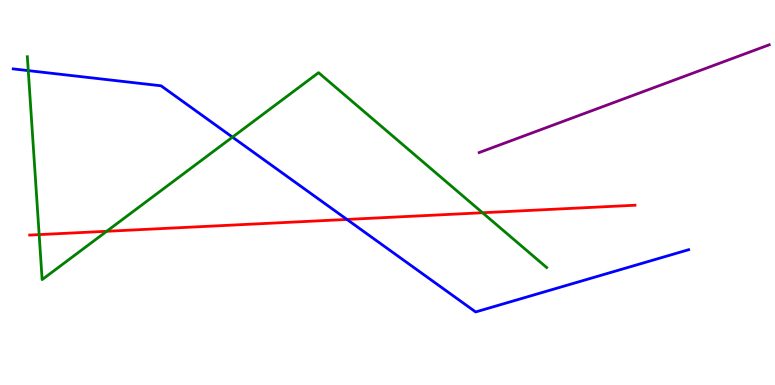[{'lines': ['blue', 'red'], 'intersections': [{'x': 4.48, 'y': 4.3}]}, {'lines': ['green', 'red'], 'intersections': [{'x': 0.505, 'y': 3.91}, {'x': 1.38, 'y': 3.99}, {'x': 6.23, 'y': 4.47}]}, {'lines': ['purple', 'red'], 'intersections': []}, {'lines': ['blue', 'green'], 'intersections': [{'x': 0.365, 'y': 8.17}, {'x': 3.0, 'y': 6.44}]}, {'lines': ['blue', 'purple'], 'intersections': []}, {'lines': ['green', 'purple'], 'intersections': []}]